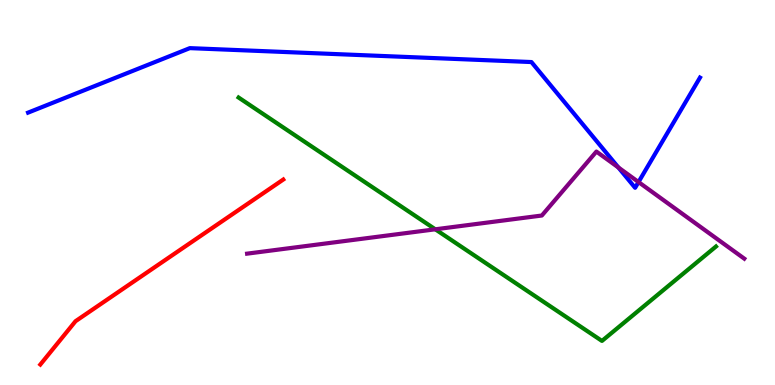[{'lines': ['blue', 'red'], 'intersections': []}, {'lines': ['green', 'red'], 'intersections': []}, {'lines': ['purple', 'red'], 'intersections': []}, {'lines': ['blue', 'green'], 'intersections': []}, {'lines': ['blue', 'purple'], 'intersections': [{'x': 7.98, 'y': 5.65}, {'x': 8.24, 'y': 5.27}]}, {'lines': ['green', 'purple'], 'intersections': [{'x': 5.62, 'y': 4.04}]}]